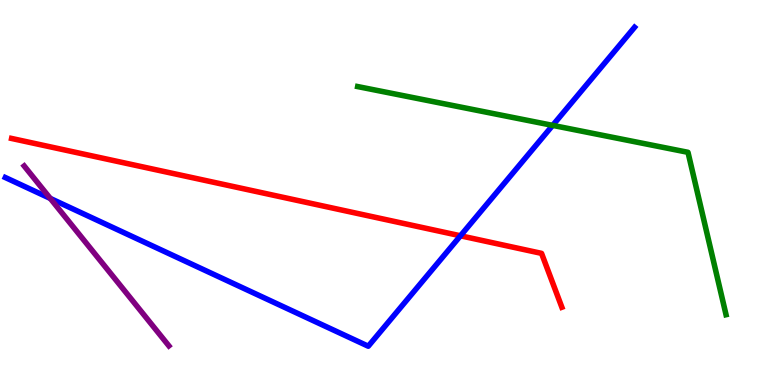[{'lines': ['blue', 'red'], 'intersections': [{'x': 5.94, 'y': 3.88}]}, {'lines': ['green', 'red'], 'intersections': []}, {'lines': ['purple', 'red'], 'intersections': []}, {'lines': ['blue', 'green'], 'intersections': [{'x': 7.13, 'y': 6.74}]}, {'lines': ['blue', 'purple'], 'intersections': [{'x': 0.649, 'y': 4.85}]}, {'lines': ['green', 'purple'], 'intersections': []}]